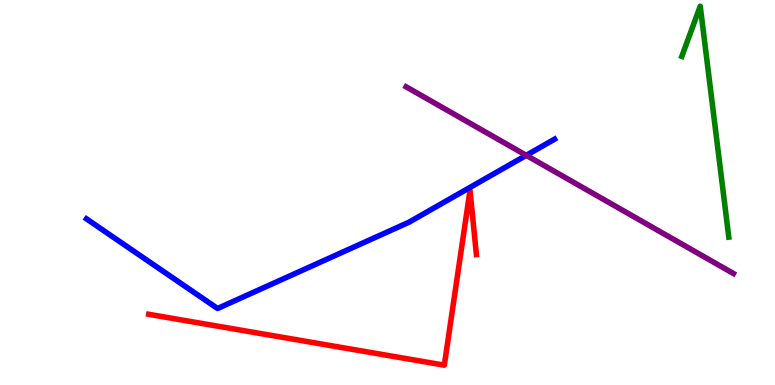[{'lines': ['blue', 'red'], 'intersections': []}, {'lines': ['green', 'red'], 'intersections': []}, {'lines': ['purple', 'red'], 'intersections': []}, {'lines': ['blue', 'green'], 'intersections': []}, {'lines': ['blue', 'purple'], 'intersections': [{'x': 6.79, 'y': 5.97}]}, {'lines': ['green', 'purple'], 'intersections': []}]